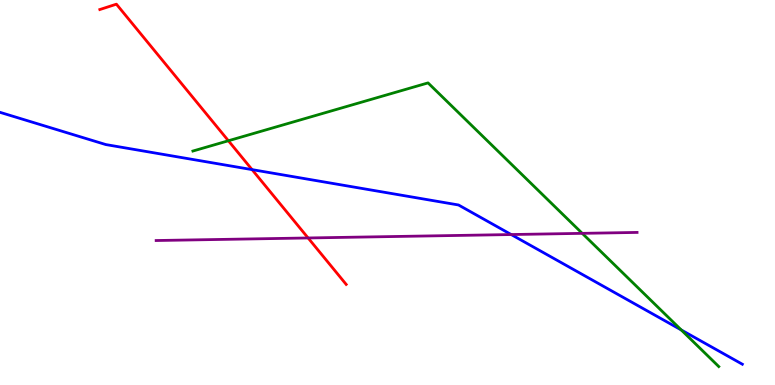[{'lines': ['blue', 'red'], 'intersections': [{'x': 3.25, 'y': 5.59}]}, {'lines': ['green', 'red'], 'intersections': [{'x': 2.95, 'y': 6.34}]}, {'lines': ['purple', 'red'], 'intersections': [{'x': 3.98, 'y': 3.82}]}, {'lines': ['blue', 'green'], 'intersections': [{'x': 8.79, 'y': 1.43}]}, {'lines': ['blue', 'purple'], 'intersections': [{'x': 6.6, 'y': 3.91}]}, {'lines': ['green', 'purple'], 'intersections': [{'x': 7.51, 'y': 3.94}]}]